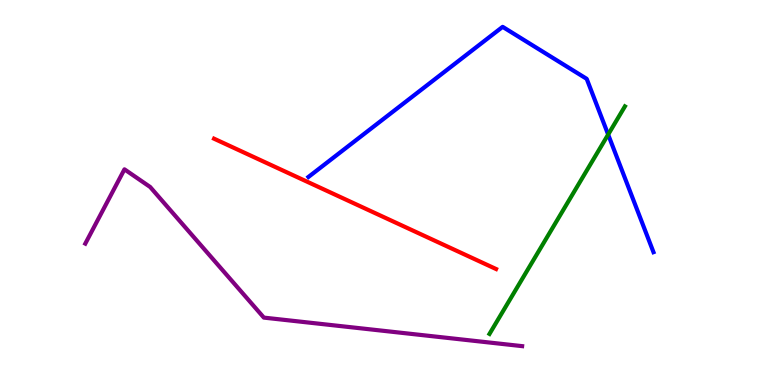[{'lines': ['blue', 'red'], 'intersections': []}, {'lines': ['green', 'red'], 'intersections': []}, {'lines': ['purple', 'red'], 'intersections': []}, {'lines': ['blue', 'green'], 'intersections': [{'x': 7.85, 'y': 6.51}]}, {'lines': ['blue', 'purple'], 'intersections': []}, {'lines': ['green', 'purple'], 'intersections': []}]